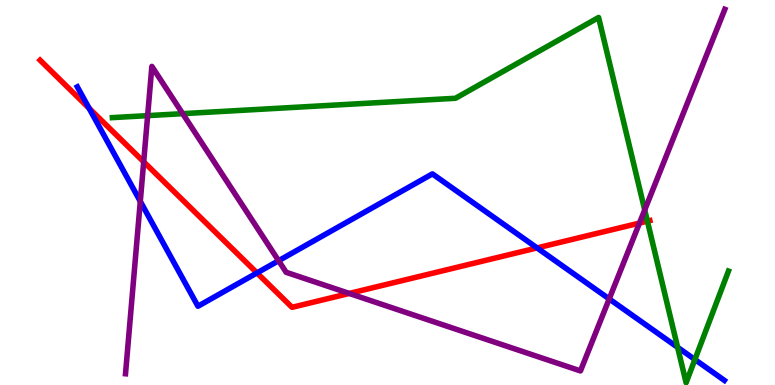[{'lines': ['blue', 'red'], 'intersections': [{'x': 1.15, 'y': 7.19}, {'x': 3.32, 'y': 2.91}, {'x': 6.93, 'y': 3.56}]}, {'lines': ['green', 'red'], 'intersections': [{'x': 8.35, 'y': 4.26}]}, {'lines': ['purple', 'red'], 'intersections': [{'x': 1.85, 'y': 5.8}, {'x': 4.51, 'y': 2.38}, {'x': 8.25, 'y': 4.21}]}, {'lines': ['blue', 'green'], 'intersections': [{'x': 8.74, 'y': 0.979}, {'x': 8.97, 'y': 0.661}]}, {'lines': ['blue', 'purple'], 'intersections': [{'x': 1.81, 'y': 4.77}, {'x': 3.59, 'y': 3.23}, {'x': 7.86, 'y': 2.24}]}, {'lines': ['green', 'purple'], 'intersections': [{'x': 1.91, 'y': 7.0}, {'x': 2.36, 'y': 7.05}, {'x': 8.32, 'y': 4.55}]}]